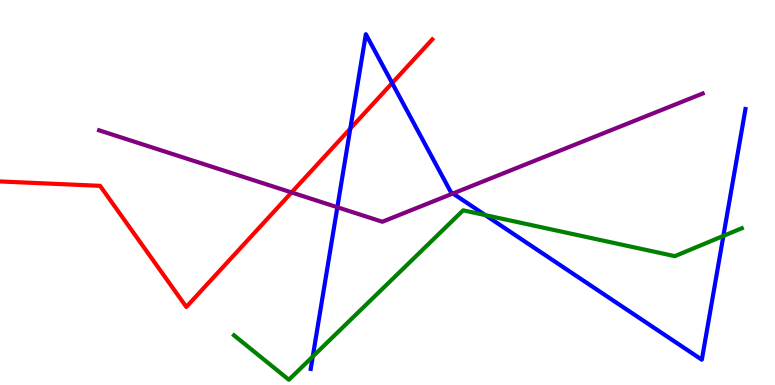[{'lines': ['blue', 'red'], 'intersections': [{'x': 4.52, 'y': 6.66}, {'x': 5.06, 'y': 7.84}]}, {'lines': ['green', 'red'], 'intersections': []}, {'lines': ['purple', 'red'], 'intersections': [{'x': 3.76, 'y': 5.0}]}, {'lines': ['blue', 'green'], 'intersections': [{'x': 4.04, 'y': 0.739}, {'x': 6.26, 'y': 4.41}, {'x': 9.33, 'y': 3.87}]}, {'lines': ['blue', 'purple'], 'intersections': [{'x': 4.35, 'y': 4.62}, {'x': 5.84, 'y': 4.97}]}, {'lines': ['green', 'purple'], 'intersections': []}]